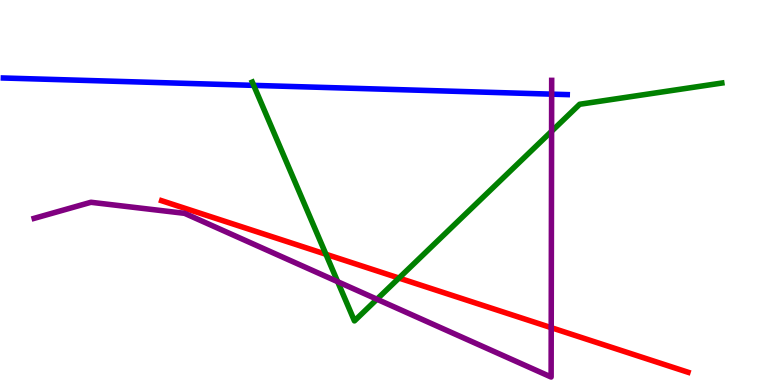[{'lines': ['blue', 'red'], 'intersections': []}, {'lines': ['green', 'red'], 'intersections': [{'x': 4.21, 'y': 3.4}, {'x': 5.15, 'y': 2.78}]}, {'lines': ['purple', 'red'], 'intersections': [{'x': 7.11, 'y': 1.49}]}, {'lines': ['blue', 'green'], 'intersections': [{'x': 3.27, 'y': 7.78}]}, {'lines': ['blue', 'purple'], 'intersections': [{'x': 7.12, 'y': 7.55}]}, {'lines': ['green', 'purple'], 'intersections': [{'x': 4.36, 'y': 2.68}, {'x': 4.86, 'y': 2.23}, {'x': 7.12, 'y': 6.59}]}]